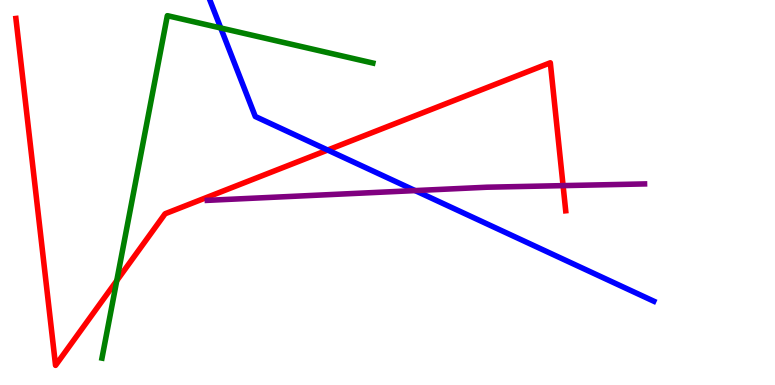[{'lines': ['blue', 'red'], 'intersections': [{'x': 4.23, 'y': 6.1}]}, {'lines': ['green', 'red'], 'intersections': [{'x': 1.51, 'y': 2.71}]}, {'lines': ['purple', 'red'], 'intersections': [{'x': 7.27, 'y': 5.18}]}, {'lines': ['blue', 'green'], 'intersections': [{'x': 2.85, 'y': 9.27}]}, {'lines': ['blue', 'purple'], 'intersections': [{'x': 5.36, 'y': 5.05}]}, {'lines': ['green', 'purple'], 'intersections': []}]